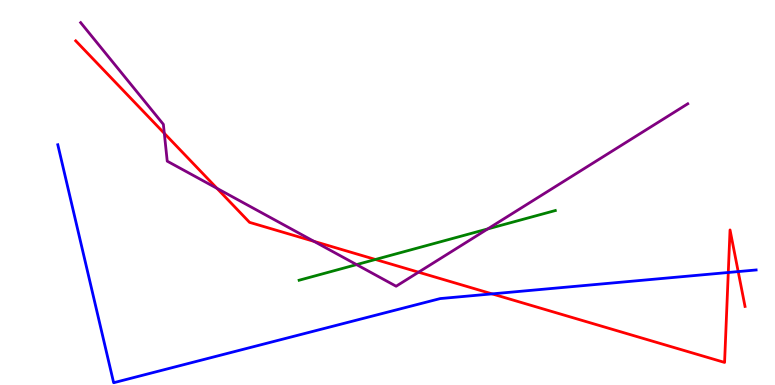[{'lines': ['blue', 'red'], 'intersections': [{'x': 6.35, 'y': 2.37}, {'x': 9.4, 'y': 2.92}, {'x': 9.53, 'y': 2.95}]}, {'lines': ['green', 'red'], 'intersections': [{'x': 4.84, 'y': 3.26}]}, {'lines': ['purple', 'red'], 'intersections': [{'x': 2.12, 'y': 6.54}, {'x': 2.8, 'y': 5.11}, {'x': 4.05, 'y': 3.73}, {'x': 5.4, 'y': 2.93}]}, {'lines': ['blue', 'green'], 'intersections': []}, {'lines': ['blue', 'purple'], 'intersections': []}, {'lines': ['green', 'purple'], 'intersections': [{'x': 4.6, 'y': 3.13}, {'x': 6.29, 'y': 4.05}]}]